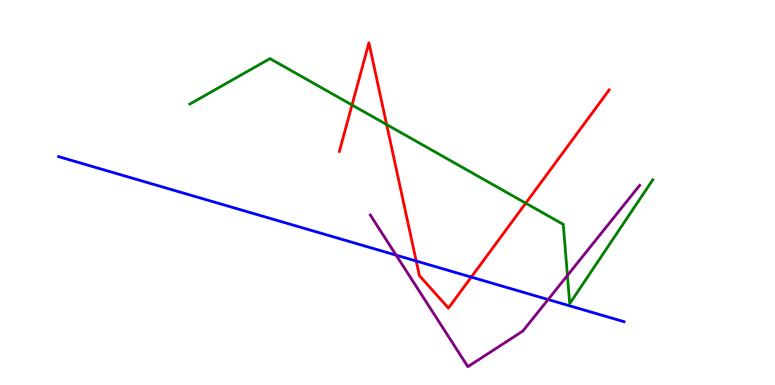[{'lines': ['blue', 'red'], 'intersections': [{'x': 5.37, 'y': 3.22}, {'x': 6.08, 'y': 2.8}]}, {'lines': ['green', 'red'], 'intersections': [{'x': 4.54, 'y': 7.27}, {'x': 4.99, 'y': 6.76}, {'x': 6.78, 'y': 4.72}]}, {'lines': ['purple', 'red'], 'intersections': []}, {'lines': ['blue', 'green'], 'intersections': []}, {'lines': ['blue', 'purple'], 'intersections': [{'x': 5.11, 'y': 3.37}, {'x': 7.07, 'y': 2.22}]}, {'lines': ['green', 'purple'], 'intersections': [{'x': 7.32, 'y': 2.85}]}]